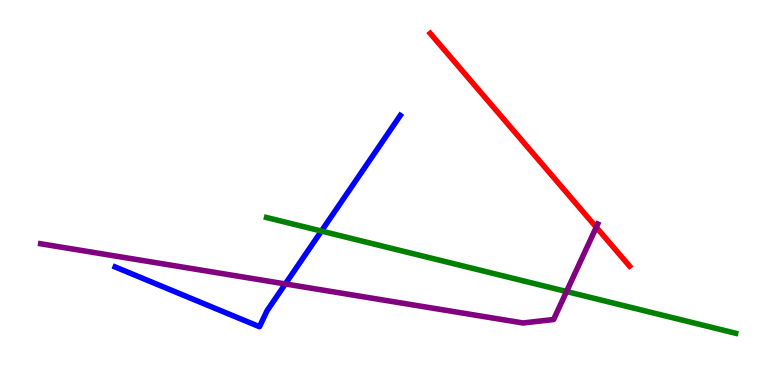[{'lines': ['blue', 'red'], 'intersections': []}, {'lines': ['green', 'red'], 'intersections': []}, {'lines': ['purple', 'red'], 'intersections': [{'x': 7.69, 'y': 4.1}]}, {'lines': ['blue', 'green'], 'intersections': [{'x': 4.15, 'y': 4.0}]}, {'lines': ['blue', 'purple'], 'intersections': [{'x': 3.68, 'y': 2.62}]}, {'lines': ['green', 'purple'], 'intersections': [{'x': 7.31, 'y': 2.43}]}]